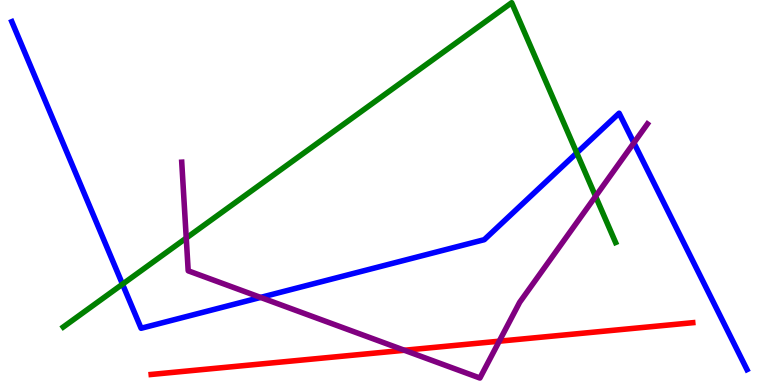[{'lines': ['blue', 'red'], 'intersections': []}, {'lines': ['green', 'red'], 'intersections': []}, {'lines': ['purple', 'red'], 'intersections': [{'x': 5.22, 'y': 0.902}, {'x': 6.44, 'y': 1.14}]}, {'lines': ['blue', 'green'], 'intersections': [{'x': 1.58, 'y': 2.62}, {'x': 7.44, 'y': 6.03}]}, {'lines': ['blue', 'purple'], 'intersections': [{'x': 3.36, 'y': 2.27}, {'x': 8.18, 'y': 6.29}]}, {'lines': ['green', 'purple'], 'intersections': [{'x': 2.4, 'y': 3.82}, {'x': 7.68, 'y': 4.9}]}]